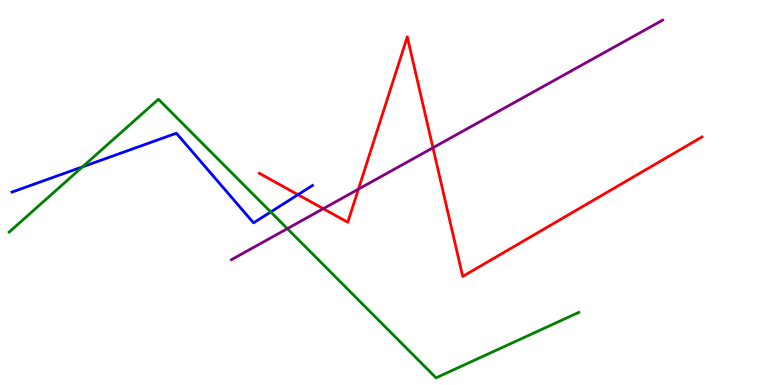[{'lines': ['blue', 'red'], 'intersections': [{'x': 3.85, 'y': 4.94}]}, {'lines': ['green', 'red'], 'intersections': []}, {'lines': ['purple', 'red'], 'intersections': [{'x': 4.17, 'y': 4.58}, {'x': 4.62, 'y': 5.09}, {'x': 5.59, 'y': 6.16}]}, {'lines': ['blue', 'green'], 'intersections': [{'x': 1.06, 'y': 5.67}, {'x': 3.49, 'y': 4.49}]}, {'lines': ['blue', 'purple'], 'intersections': []}, {'lines': ['green', 'purple'], 'intersections': [{'x': 3.71, 'y': 4.06}]}]